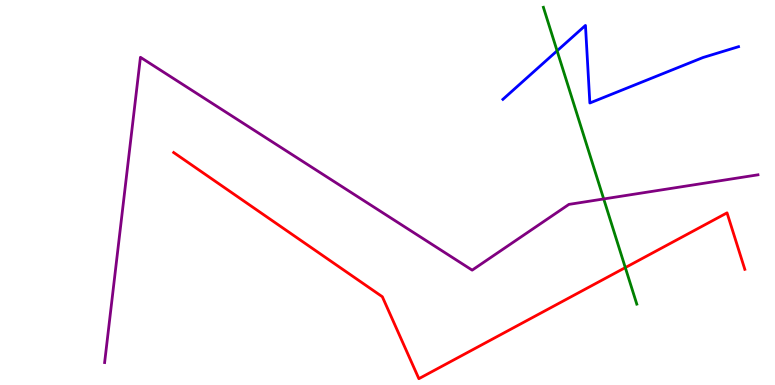[{'lines': ['blue', 'red'], 'intersections': []}, {'lines': ['green', 'red'], 'intersections': [{'x': 8.07, 'y': 3.05}]}, {'lines': ['purple', 'red'], 'intersections': []}, {'lines': ['blue', 'green'], 'intersections': [{'x': 7.19, 'y': 8.68}]}, {'lines': ['blue', 'purple'], 'intersections': []}, {'lines': ['green', 'purple'], 'intersections': [{'x': 7.79, 'y': 4.83}]}]